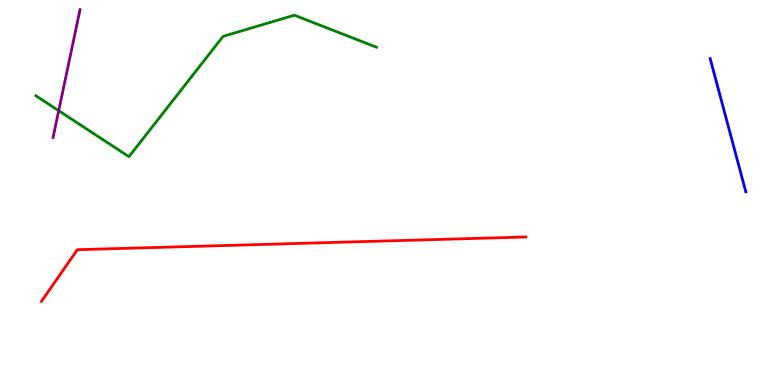[{'lines': ['blue', 'red'], 'intersections': []}, {'lines': ['green', 'red'], 'intersections': []}, {'lines': ['purple', 'red'], 'intersections': []}, {'lines': ['blue', 'green'], 'intersections': []}, {'lines': ['blue', 'purple'], 'intersections': []}, {'lines': ['green', 'purple'], 'intersections': [{'x': 0.757, 'y': 7.12}]}]